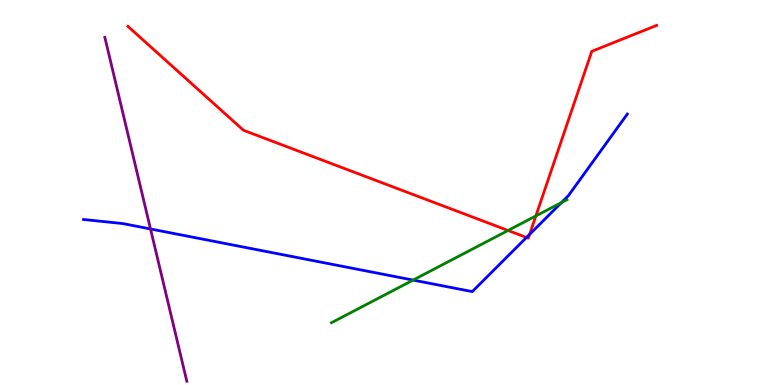[{'lines': ['blue', 'red'], 'intersections': [{'x': 6.79, 'y': 3.83}, {'x': 6.83, 'y': 3.91}]}, {'lines': ['green', 'red'], 'intersections': [{'x': 6.56, 'y': 4.01}, {'x': 6.91, 'y': 4.39}]}, {'lines': ['purple', 'red'], 'intersections': []}, {'lines': ['blue', 'green'], 'intersections': [{'x': 5.33, 'y': 2.73}, {'x': 7.24, 'y': 4.74}]}, {'lines': ['blue', 'purple'], 'intersections': [{'x': 1.94, 'y': 4.05}]}, {'lines': ['green', 'purple'], 'intersections': []}]